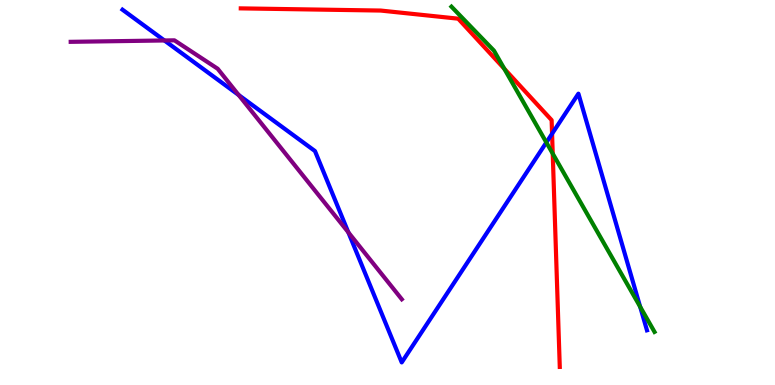[{'lines': ['blue', 'red'], 'intersections': [{'x': 7.12, 'y': 6.53}]}, {'lines': ['green', 'red'], 'intersections': [{'x': 6.51, 'y': 8.22}, {'x': 7.13, 'y': 6.01}]}, {'lines': ['purple', 'red'], 'intersections': []}, {'lines': ['blue', 'green'], 'intersections': [{'x': 7.05, 'y': 6.3}, {'x': 8.26, 'y': 2.03}]}, {'lines': ['blue', 'purple'], 'intersections': [{'x': 2.12, 'y': 8.95}, {'x': 3.08, 'y': 7.53}, {'x': 4.49, 'y': 3.97}]}, {'lines': ['green', 'purple'], 'intersections': []}]